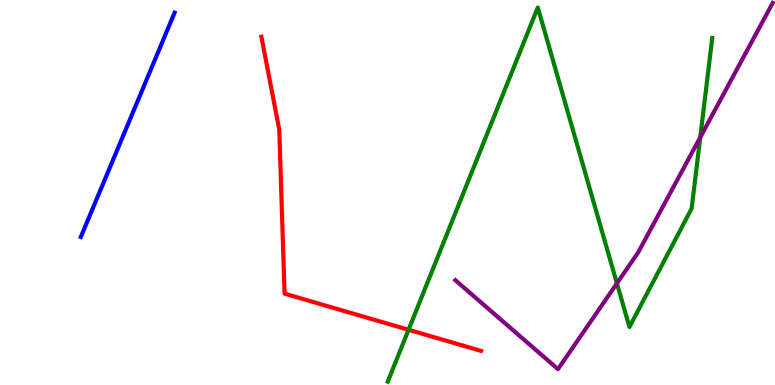[{'lines': ['blue', 'red'], 'intersections': []}, {'lines': ['green', 'red'], 'intersections': [{'x': 5.27, 'y': 1.43}]}, {'lines': ['purple', 'red'], 'intersections': []}, {'lines': ['blue', 'green'], 'intersections': []}, {'lines': ['blue', 'purple'], 'intersections': []}, {'lines': ['green', 'purple'], 'intersections': [{'x': 7.96, 'y': 2.64}, {'x': 9.04, 'y': 6.43}]}]